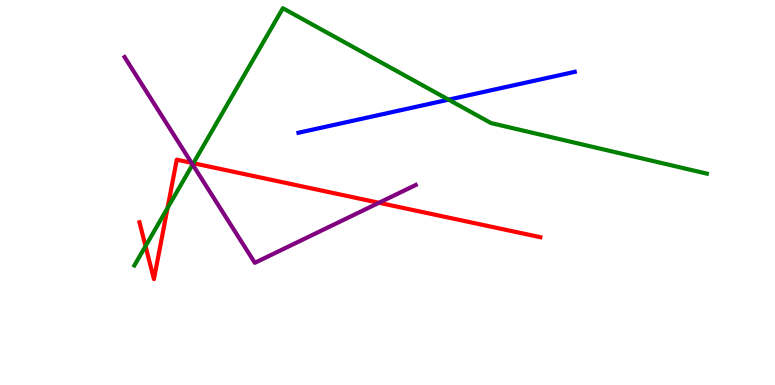[{'lines': ['blue', 'red'], 'intersections': []}, {'lines': ['green', 'red'], 'intersections': [{'x': 1.88, 'y': 3.61}, {'x': 2.16, 'y': 4.6}, {'x': 2.5, 'y': 5.76}]}, {'lines': ['purple', 'red'], 'intersections': [{'x': 2.47, 'y': 5.77}, {'x': 4.89, 'y': 4.73}]}, {'lines': ['blue', 'green'], 'intersections': [{'x': 5.79, 'y': 7.41}]}, {'lines': ['blue', 'purple'], 'intersections': []}, {'lines': ['green', 'purple'], 'intersections': [{'x': 2.49, 'y': 5.73}]}]